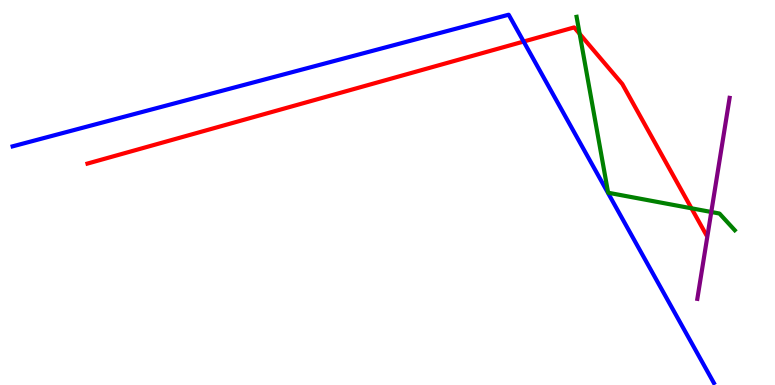[{'lines': ['blue', 'red'], 'intersections': [{'x': 6.76, 'y': 8.92}]}, {'lines': ['green', 'red'], 'intersections': [{'x': 7.48, 'y': 9.12}, {'x': 8.92, 'y': 4.59}]}, {'lines': ['purple', 'red'], 'intersections': []}, {'lines': ['blue', 'green'], 'intersections': []}, {'lines': ['blue', 'purple'], 'intersections': []}, {'lines': ['green', 'purple'], 'intersections': [{'x': 9.18, 'y': 4.49}]}]